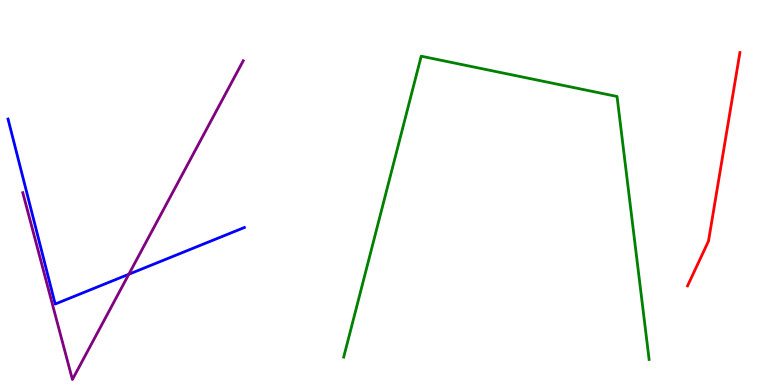[{'lines': ['blue', 'red'], 'intersections': []}, {'lines': ['green', 'red'], 'intersections': []}, {'lines': ['purple', 'red'], 'intersections': []}, {'lines': ['blue', 'green'], 'intersections': []}, {'lines': ['blue', 'purple'], 'intersections': [{'x': 1.66, 'y': 2.88}]}, {'lines': ['green', 'purple'], 'intersections': []}]